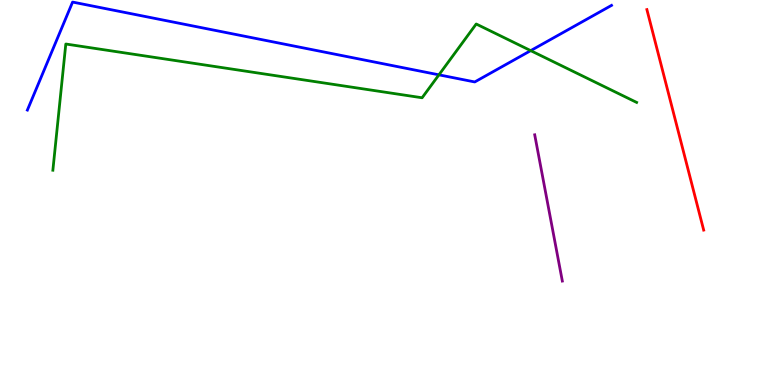[{'lines': ['blue', 'red'], 'intersections': []}, {'lines': ['green', 'red'], 'intersections': []}, {'lines': ['purple', 'red'], 'intersections': []}, {'lines': ['blue', 'green'], 'intersections': [{'x': 5.66, 'y': 8.06}, {'x': 6.85, 'y': 8.68}]}, {'lines': ['blue', 'purple'], 'intersections': []}, {'lines': ['green', 'purple'], 'intersections': []}]